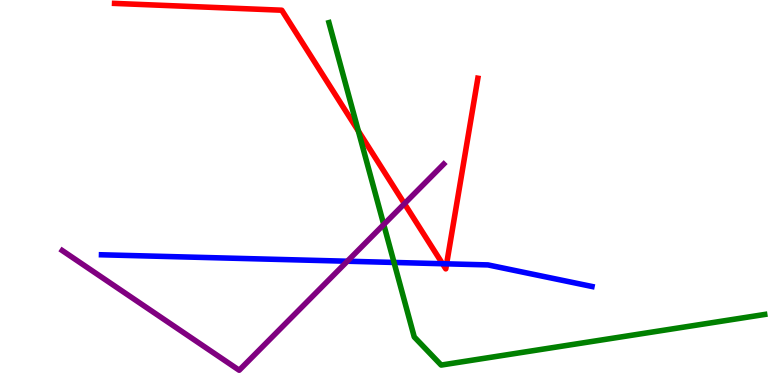[{'lines': ['blue', 'red'], 'intersections': [{'x': 5.71, 'y': 3.15}, {'x': 5.76, 'y': 3.15}]}, {'lines': ['green', 'red'], 'intersections': [{'x': 4.62, 'y': 6.6}]}, {'lines': ['purple', 'red'], 'intersections': [{'x': 5.22, 'y': 4.71}]}, {'lines': ['blue', 'green'], 'intersections': [{'x': 5.08, 'y': 3.18}]}, {'lines': ['blue', 'purple'], 'intersections': [{'x': 4.48, 'y': 3.21}]}, {'lines': ['green', 'purple'], 'intersections': [{'x': 4.95, 'y': 4.17}]}]